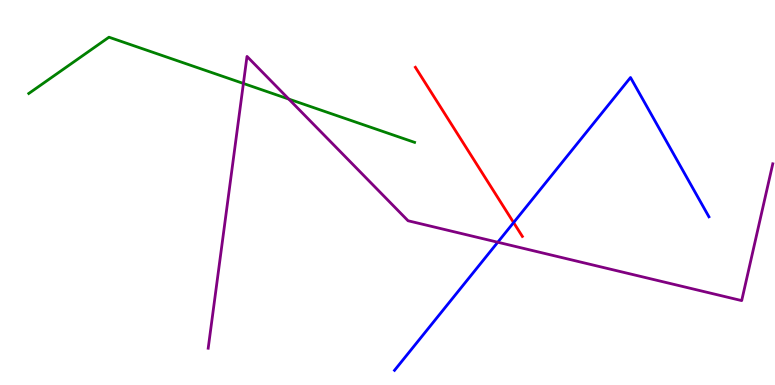[{'lines': ['blue', 'red'], 'intersections': [{'x': 6.63, 'y': 4.22}]}, {'lines': ['green', 'red'], 'intersections': []}, {'lines': ['purple', 'red'], 'intersections': []}, {'lines': ['blue', 'green'], 'intersections': []}, {'lines': ['blue', 'purple'], 'intersections': [{'x': 6.42, 'y': 3.71}]}, {'lines': ['green', 'purple'], 'intersections': [{'x': 3.14, 'y': 7.83}, {'x': 3.73, 'y': 7.43}]}]